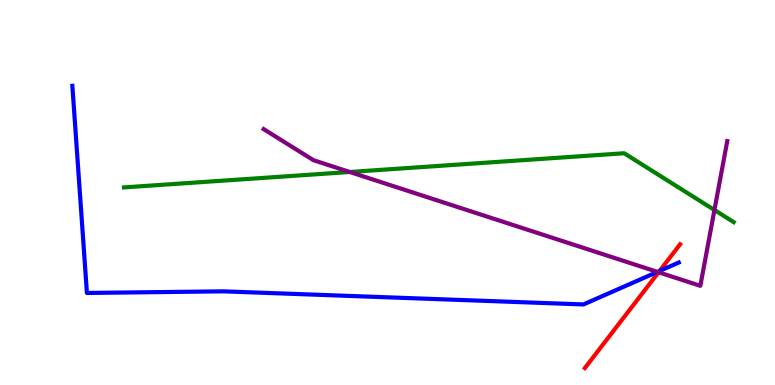[{'lines': ['blue', 'red'], 'intersections': [{'x': 8.51, 'y': 2.96}]}, {'lines': ['green', 'red'], 'intersections': []}, {'lines': ['purple', 'red'], 'intersections': [{'x': 8.5, 'y': 2.93}]}, {'lines': ['blue', 'green'], 'intersections': []}, {'lines': ['blue', 'purple'], 'intersections': [{'x': 8.48, 'y': 2.94}]}, {'lines': ['green', 'purple'], 'intersections': [{'x': 4.51, 'y': 5.53}, {'x': 9.22, 'y': 4.55}]}]